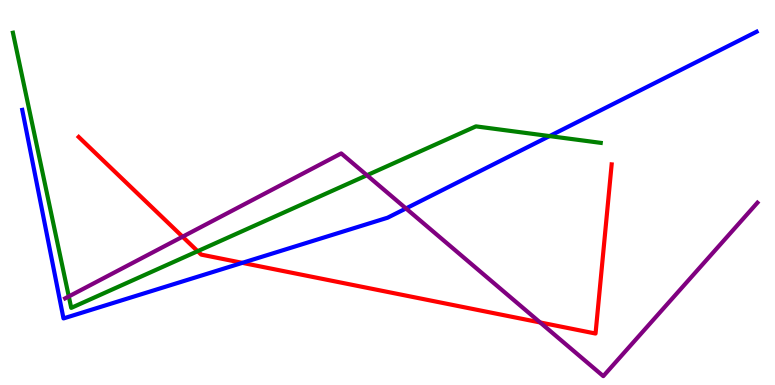[{'lines': ['blue', 'red'], 'intersections': [{'x': 3.13, 'y': 3.17}]}, {'lines': ['green', 'red'], 'intersections': [{'x': 2.55, 'y': 3.48}]}, {'lines': ['purple', 'red'], 'intersections': [{'x': 2.36, 'y': 3.85}, {'x': 6.97, 'y': 1.62}]}, {'lines': ['blue', 'green'], 'intersections': [{'x': 7.09, 'y': 6.47}]}, {'lines': ['blue', 'purple'], 'intersections': [{'x': 5.24, 'y': 4.59}]}, {'lines': ['green', 'purple'], 'intersections': [{'x': 0.888, 'y': 2.3}, {'x': 4.73, 'y': 5.45}]}]